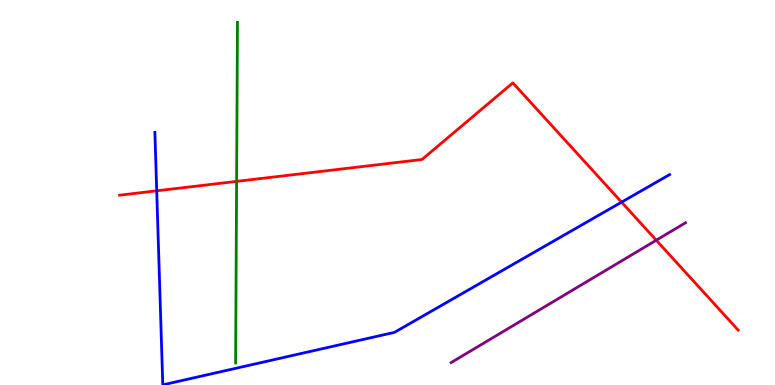[{'lines': ['blue', 'red'], 'intersections': [{'x': 2.02, 'y': 5.04}, {'x': 8.02, 'y': 4.75}]}, {'lines': ['green', 'red'], 'intersections': [{'x': 3.05, 'y': 5.29}]}, {'lines': ['purple', 'red'], 'intersections': [{'x': 8.47, 'y': 3.76}]}, {'lines': ['blue', 'green'], 'intersections': []}, {'lines': ['blue', 'purple'], 'intersections': []}, {'lines': ['green', 'purple'], 'intersections': []}]